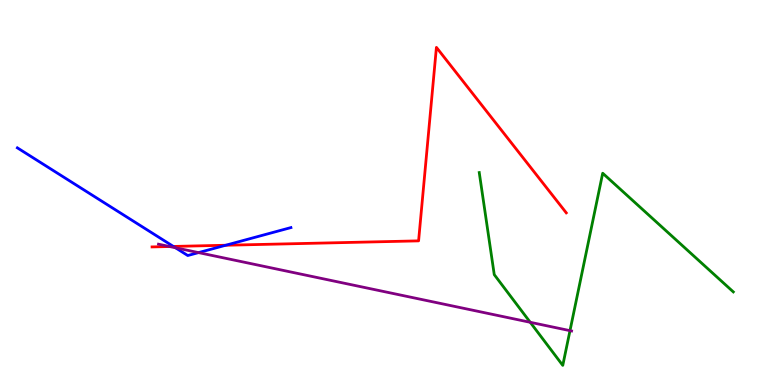[{'lines': ['blue', 'red'], 'intersections': [{'x': 2.24, 'y': 3.6}, {'x': 2.91, 'y': 3.63}]}, {'lines': ['green', 'red'], 'intersections': []}, {'lines': ['purple', 'red'], 'intersections': [{'x': 2.19, 'y': 3.6}]}, {'lines': ['blue', 'green'], 'intersections': []}, {'lines': ['blue', 'purple'], 'intersections': [{'x': 2.26, 'y': 3.56}, {'x': 2.56, 'y': 3.44}]}, {'lines': ['green', 'purple'], 'intersections': [{'x': 6.84, 'y': 1.63}, {'x': 7.35, 'y': 1.41}]}]